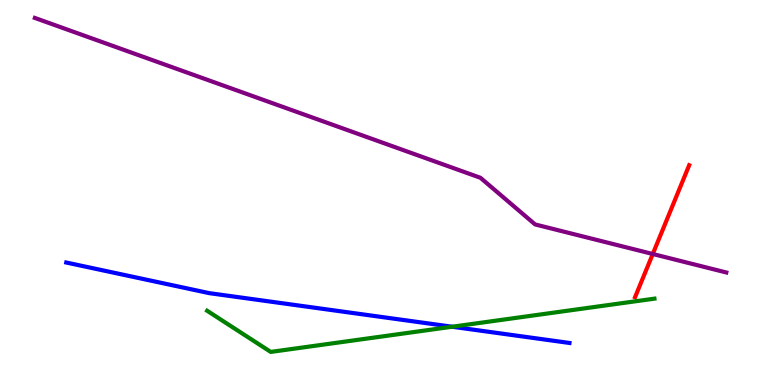[{'lines': ['blue', 'red'], 'intersections': []}, {'lines': ['green', 'red'], 'intersections': []}, {'lines': ['purple', 'red'], 'intersections': [{'x': 8.42, 'y': 3.4}]}, {'lines': ['blue', 'green'], 'intersections': [{'x': 5.83, 'y': 1.51}]}, {'lines': ['blue', 'purple'], 'intersections': []}, {'lines': ['green', 'purple'], 'intersections': []}]